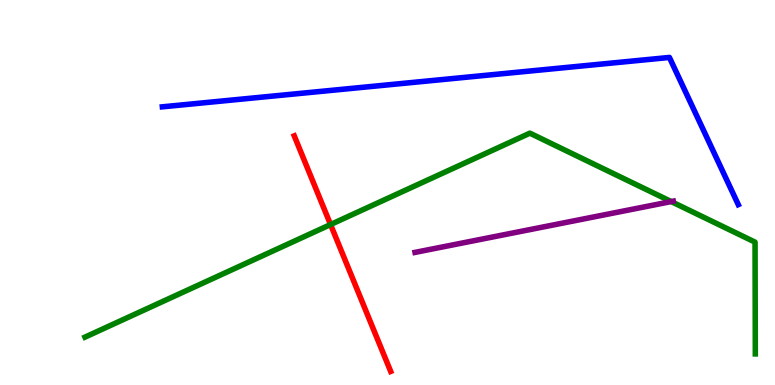[{'lines': ['blue', 'red'], 'intersections': []}, {'lines': ['green', 'red'], 'intersections': [{'x': 4.27, 'y': 4.17}]}, {'lines': ['purple', 'red'], 'intersections': []}, {'lines': ['blue', 'green'], 'intersections': []}, {'lines': ['blue', 'purple'], 'intersections': []}, {'lines': ['green', 'purple'], 'intersections': [{'x': 8.66, 'y': 4.76}]}]